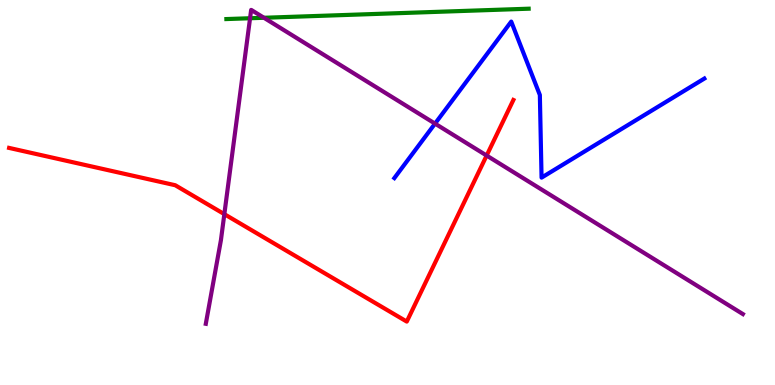[{'lines': ['blue', 'red'], 'intersections': []}, {'lines': ['green', 'red'], 'intersections': []}, {'lines': ['purple', 'red'], 'intersections': [{'x': 2.89, 'y': 4.44}, {'x': 6.28, 'y': 5.96}]}, {'lines': ['blue', 'green'], 'intersections': []}, {'lines': ['blue', 'purple'], 'intersections': [{'x': 5.61, 'y': 6.79}]}, {'lines': ['green', 'purple'], 'intersections': [{'x': 3.23, 'y': 9.53}, {'x': 3.41, 'y': 9.54}]}]